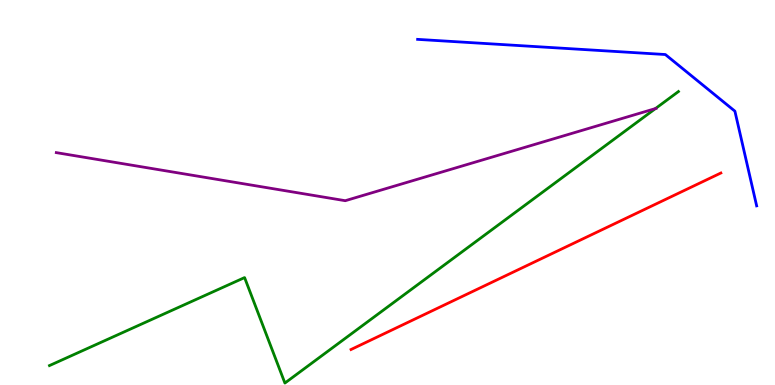[{'lines': ['blue', 'red'], 'intersections': []}, {'lines': ['green', 'red'], 'intersections': []}, {'lines': ['purple', 'red'], 'intersections': []}, {'lines': ['blue', 'green'], 'intersections': []}, {'lines': ['blue', 'purple'], 'intersections': []}, {'lines': ['green', 'purple'], 'intersections': [{'x': 8.46, 'y': 7.18}]}]